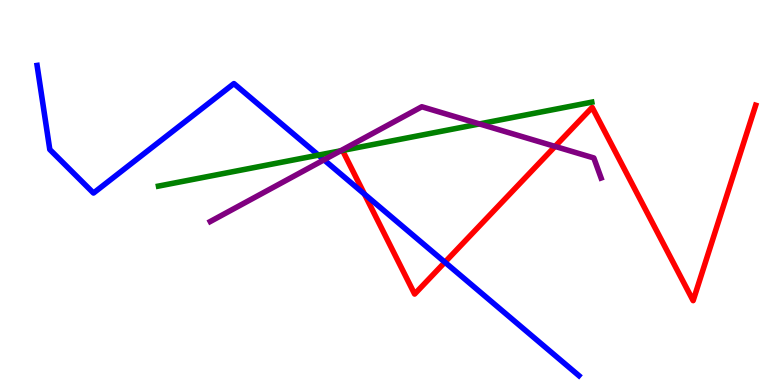[{'lines': ['blue', 'red'], 'intersections': [{'x': 4.7, 'y': 4.96}, {'x': 5.74, 'y': 3.19}]}, {'lines': ['green', 'red'], 'intersections': []}, {'lines': ['purple', 'red'], 'intersections': [{'x': 7.16, 'y': 6.2}]}, {'lines': ['blue', 'green'], 'intersections': [{'x': 4.11, 'y': 5.97}]}, {'lines': ['blue', 'purple'], 'intersections': [{'x': 4.18, 'y': 5.85}]}, {'lines': ['green', 'purple'], 'intersections': [{'x': 4.39, 'y': 6.08}, {'x': 6.19, 'y': 6.78}]}]